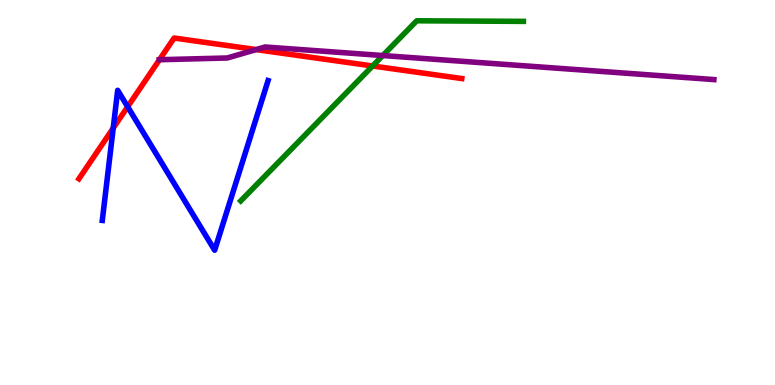[{'lines': ['blue', 'red'], 'intersections': [{'x': 1.46, 'y': 6.67}, {'x': 1.65, 'y': 7.23}]}, {'lines': ['green', 'red'], 'intersections': [{'x': 4.81, 'y': 8.29}]}, {'lines': ['purple', 'red'], 'intersections': [{'x': 2.06, 'y': 8.45}, {'x': 3.31, 'y': 8.71}]}, {'lines': ['blue', 'green'], 'intersections': []}, {'lines': ['blue', 'purple'], 'intersections': []}, {'lines': ['green', 'purple'], 'intersections': [{'x': 4.94, 'y': 8.56}]}]